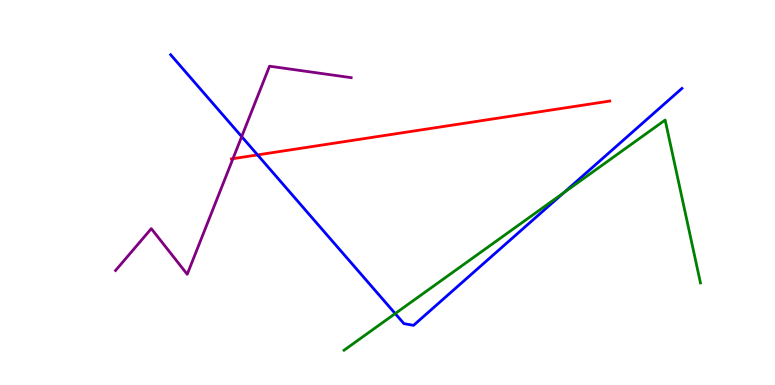[{'lines': ['blue', 'red'], 'intersections': [{'x': 3.32, 'y': 5.98}]}, {'lines': ['green', 'red'], 'intersections': []}, {'lines': ['purple', 'red'], 'intersections': [{'x': 3.01, 'y': 5.88}]}, {'lines': ['blue', 'green'], 'intersections': [{'x': 5.1, 'y': 1.86}, {'x': 7.27, 'y': 4.99}]}, {'lines': ['blue', 'purple'], 'intersections': [{'x': 3.12, 'y': 6.45}]}, {'lines': ['green', 'purple'], 'intersections': []}]